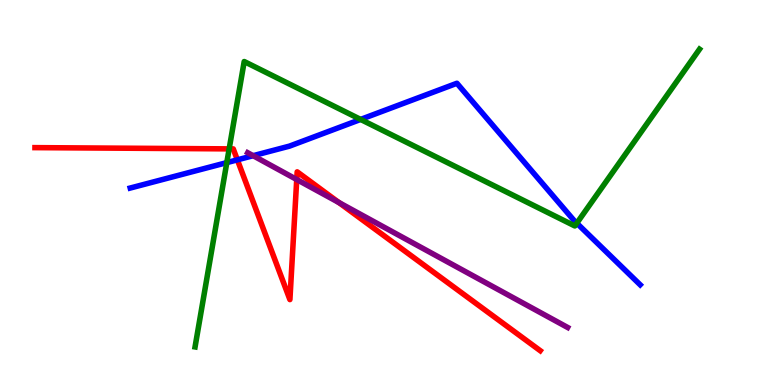[{'lines': ['blue', 'red'], 'intersections': [{'x': 3.06, 'y': 5.85}]}, {'lines': ['green', 'red'], 'intersections': [{'x': 2.96, 'y': 6.13}]}, {'lines': ['purple', 'red'], 'intersections': [{'x': 3.83, 'y': 5.34}, {'x': 4.37, 'y': 4.74}]}, {'lines': ['blue', 'green'], 'intersections': [{'x': 2.93, 'y': 5.78}, {'x': 4.65, 'y': 6.9}, {'x': 7.44, 'y': 4.2}]}, {'lines': ['blue', 'purple'], 'intersections': [{'x': 3.27, 'y': 5.96}]}, {'lines': ['green', 'purple'], 'intersections': []}]